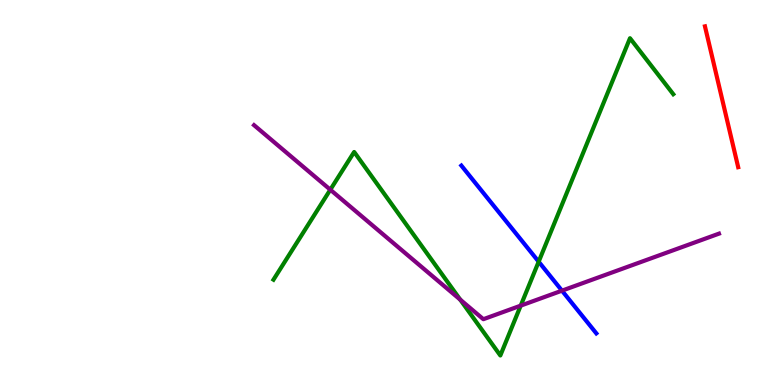[{'lines': ['blue', 'red'], 'intersections': []}, {'lines': ['green', 'red'], 'intersections': []}, {'lines': ['purple', 'red'], 'intersections': []}, {'lines': ['blue', 'green'], 'intersections': [{'x': 6.95, 'y': 3.2}]}, {'lines': ['blue', 'purple'], 'intersections': [{'x': 7.25, 'y': 2.45}]}, {'lines': ['green', 'purple'], 'intersections': [{'x': 4.26, 'y': 5.07}, {'x': 5.94, 'y': 2.22}, {'x': 6.72, 'y': 2.06}]}]